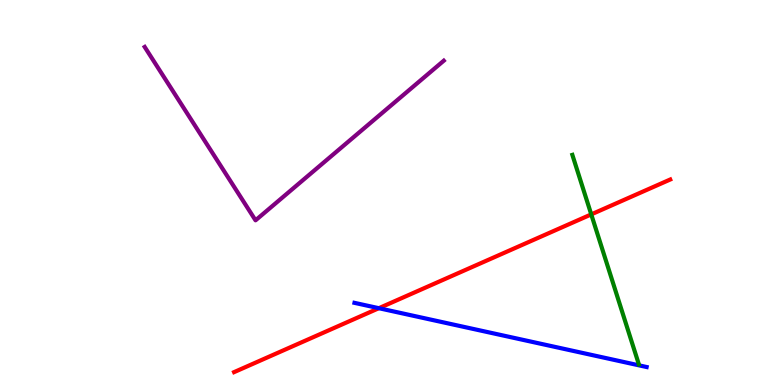[{'lines': ['blue', 'red'], 'intersections': [{'x': 4.89, 'y': 1.99}]}, {'lines': ['green', 'red'], 'intersections': [{'x': 7.63, 'y': 4.43}]}, {'lines': ['purple', 'red'], 'intersections': []}, {'lines': ['blue', 'green'], 'intersections': []}, {'lines': ['blue', 'purple'], 'intersections': []}, {'lines': ['green', 'purple'], 'intersections': []}]